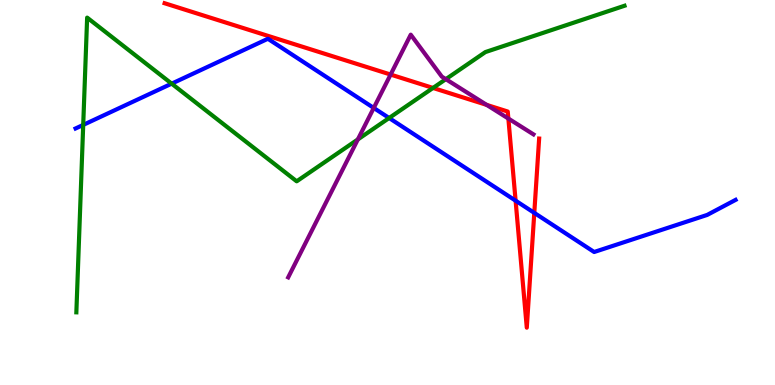[{'lines': ['blue', 'red'], 'intersections': [{'x': 6.65, 'y': 4.79}, {'x': 6.89, 'y': 4.47}]}, {'lines': ['green', 'red'], 'intersections': [{'x': 5.59, 'y': 7.72}]}, {'lines': ['purple', 'red'], 'intersections': [{'x': 5.04, 'y': 8.06}, {'x': 6.28, 'y': 7.28}, {'x': 6.56, 'y': 6.92}]}, {'lines': ['blue', 'green'], 'intersections': [{'x': 1.07, 'y': 6.76}, {'x': 2.22, 'y': 7.83}, {'x': 5.02, 'y': 6.93}]}, {'lines': ['blue', 'purple'], 'intersections': [{'x': 4.82, 'y': 7.2}]}, {'lines': ['green', 'purple'], 'intersections': [{'x': 4.62, 'y': 6.38}, {'x': 5.75, 'y': 7.94}]}]